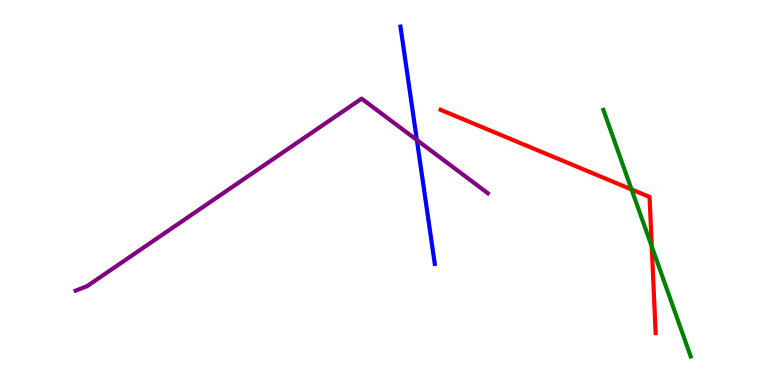[{'lines': ['blue', 'red'], 'intersections': []}, {'lines': ['green', 'red'], 'intersections': [{'x': 8.15, 'y': 5.08}, {'x': 8.41, 'y': 3.6}]}, {'lines': ['purple', 'red'], 'intersections': []}, {'lines': ['blue', 'green'], 'intersections': []}, {'lines': ['blue', 'purple'], 'intersections': [{'x': 5.38, 'y': 6.36}]}, {'lines': ['green', 'purple'], 'intersections': []}]